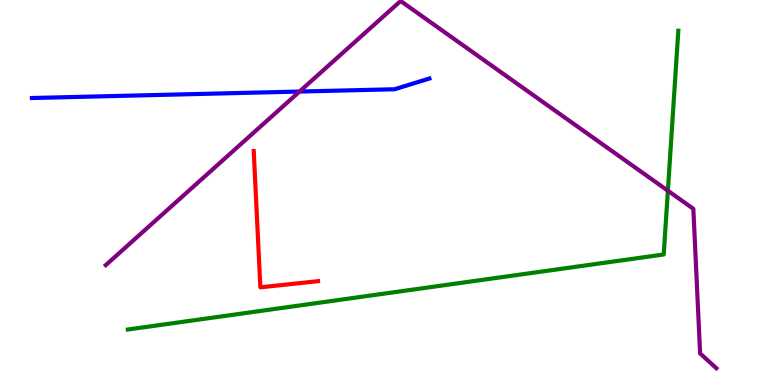[{'lines': ['blue', 'red'], 'intersections': []}, {'lines': ['green', 'red'], 'intersections': []}, {'lines': ['purple', 'red'], 'intersections': []}, {'lines': ['blue', 'green'], 'intersections': []}, {'lines': ['blue', 'purple'], 'intersections': [{'x': 3.86, 'y': 7.62}]}, {'lines': ['green', 'purple'], 'intersections': [{'x': 8.62, 'y': 5.05}]}]